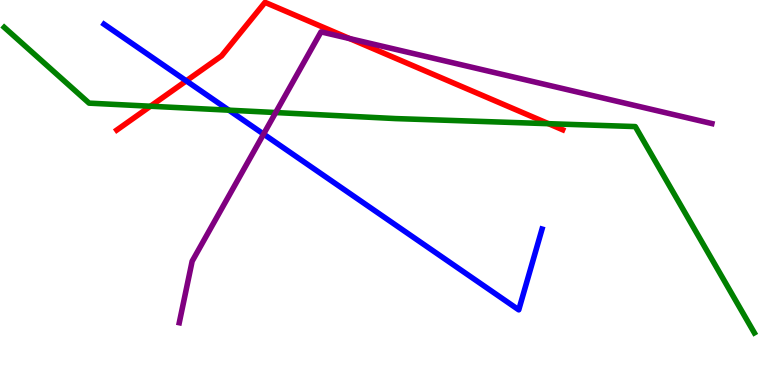[{'lines': ['blue', 'red'], 'intersections': [{'x': 2.4, 'y': 7.9}]}, {'lines': ['green', 'red'], 'intersections': [{'x': 1.94, 'y': 7.24}, {'x': 7.08, 'y': 6.79}]}, {'lines': ['purple', 'red'], 'intersections': [{'x': 4.51, 'y': 9.0}]}, {'lines': ['blue', 'green'], 'intersections': [{'x': 2.95, 'y': 7.14}]}, {'lines': ['blue', 'purple'], 'intersections': [{'x': 3.4, 'y': 6.52}]}, {'lines': ['green', 'purple'], 'intersections': [{'x': 3.56, 'y': 7.08}]}]